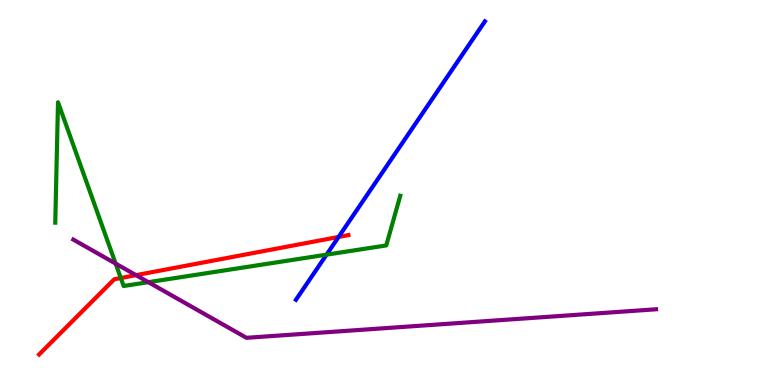[{'lines': ['blue', 'red'], 'intersections': [{'x': 4.37, 'y': 3.85}]}, {'lines': ['green', 'red'], 'intersections': [{'x': 1.56, 'y': 2.78}]}, {'lines': ['purple', 'red'], 'intersections': [{'x': 1.76, 'y': 2.85}]}, {'lines': ['blue', 'green'], 'intersections': [{'x': 4.21, 'y': 3.39}]}, {'lines': ['blue', 'purple'], 'intersections': []}, {'lines': ['green', 'purple'], 'intersections': [{'x': 1.49, 'y': 3.15}, {'x': 1.91, 'y': 2.67}]}]